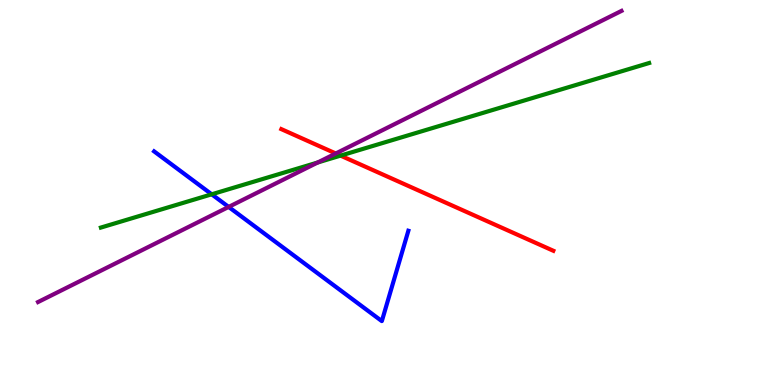[{'lines': ['blue', 'red'], 'intersections': []}, {'lines': ['green', 'red'], 'intersections': [{'x': 4.39, 'y': 5.96}]}, {'lines': ['purple', 'red'], 'intersections': [{'x': 4.33, 'y': 6.01}]}, {'lines': ['blue', 'green'], 'intersections': [{'x': 2.73, 'y': 4.95}]}, {'lines': ['blue', 'purple'], 'intersections': [{'x': 2.95, 'y': 4.63}]}, {'lines': ['green', 'purple'], 'intersections': [{'x': 4.1, 'y': 5.78}]}]